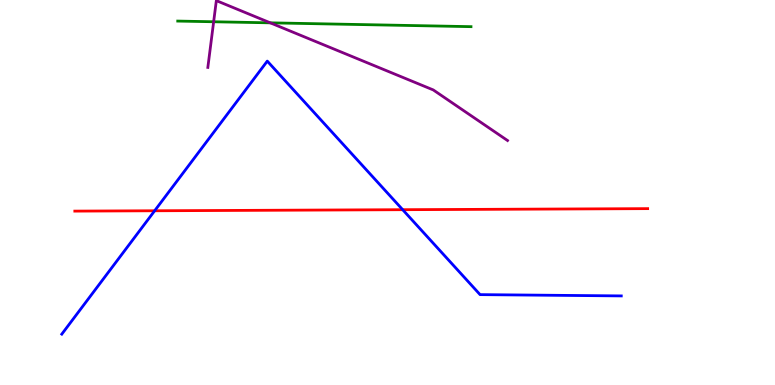[{'lines': ['blue', 'red'], 'intersections': [{'x': 2.0, 'y': 4.53}, {'x': 5.2, 'y': 4.55}]}, {'lines': ['green', 'red'], 'intersections': []}, {'lines': ['purple', 'red'], 'intersections': []}, {'lines': ['blue', 'green'], 'intersections': []}, {'lines': ['blue', 'purple'], 'intersections': []}, {'lines': ['green', 'purple'], 'intersections': [{'x': 2.76, 'y': 9.43}, {'x': 3.49, 'y': 9.41}]}]